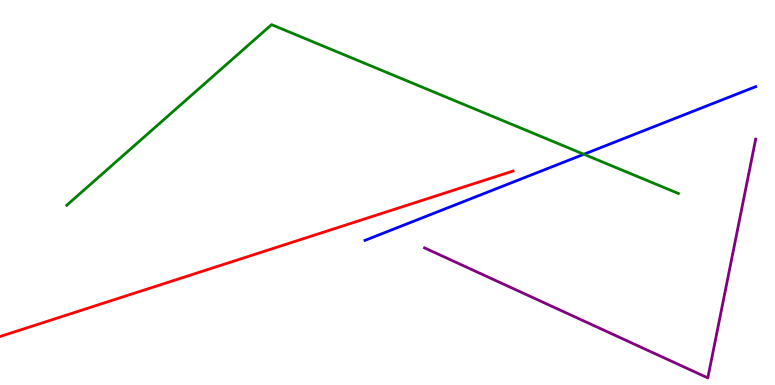[{'lines': ['blue', 'red'], 'intersections': []}, {'lines': ['green', 'red'], 'intersections': []}, {'lines': ['purple', 'red'], 'intersections': []}, {'lines': ['blue', 'green'], 'intersections': [{'x': 7.53, 'y': 5.99}]}, {'lines': ['blue', 'purple'], 'intersections': []}, {'lines': ['green', 'purple'], 'intersections': []}]